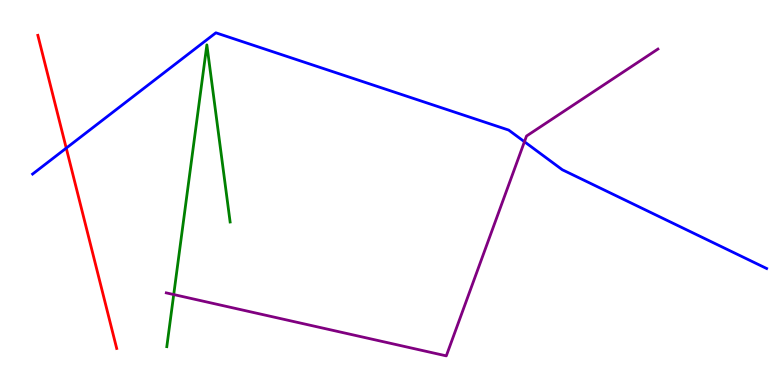[{'lines': ['blue', 'red'], 'intersections': [{'x': 0.855, 'y': 6.15}]}, {'lines': ['green', 'red'], 'intersections': []}, {'lines': ['purple', 'red'], 'intersections': []}, {'lines': ['blue', 'green'], 'intersections': []}, {'lines': ['blue', 'purple'], 'intersections': [{'x': 6.77, 'y': 6.32}]}, {'lines': ['green', 'purple'], 'intersections': [{'x': 2.24, 'y': 2.35}]}]